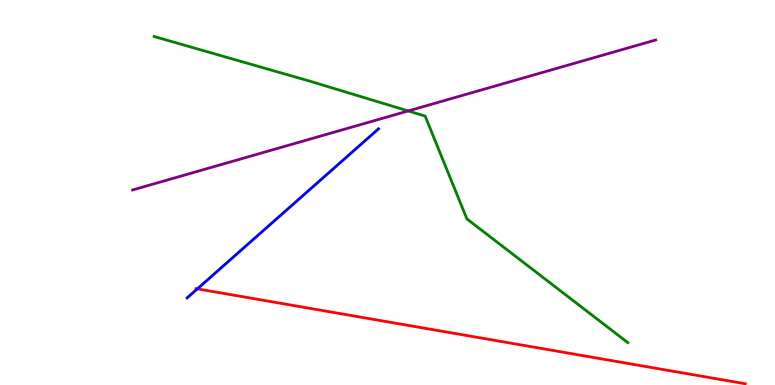[{'lines': ['blue', 'red'], 'intersections': [{'x': 2.55, 'y': 2.5}]}, {'lines': ['green', 'red'], 'intersections': []}, {'lines': ['purple', 'red'], 'intersections': []}, {'lines': ['blue', 'green'], 'intersections': []}, {'lines': ['blue', 'purple'], 'intersections': []}, {'lines': ['green', 'purple'], 'intersections': [{'x': 5.27, 'y': 7.12}]}]